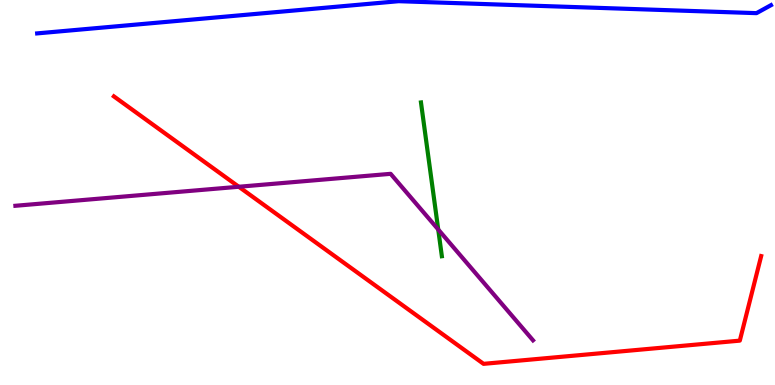[{'lines': ['blue', 'red'], 'intersections': []}, {'lines': ['green', 'red'], 'intersections': []}, {'lines': ['purple', 'red'], 'intersections': [{'x': 3.08, 'y': 5.15}]}, {'lines': ['blue', 'green'], 'intersections': []}, {'lines': ['blue', 'purple'], 'intersections': []}, {'lines': ['green', 'purple'], 'intersections': [{'x': 5.65, 'y': 4.04}]}]